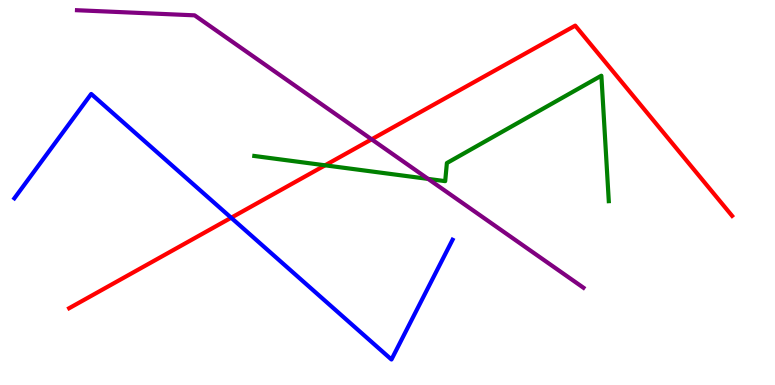[{'lines': ['blue', 'red'], 'intersections': [{'x': 2.98, 'y': 4.34}]}, {'lines': ['green', 'red'], 'intersections': [{'x': 4.19, 'y': 5.71}]}, {'lines': ['purple', 'red'], 'intersections': [{'x': 4.8, 'y': 6.38}]}, {'lines': ['blue', 'green'], 'intersections': []}, {'lines': ['blue', 'purple'], 'intersections': []}, {'lines': ['green', 'purple'], 'intersections': [{'x': 5.52, 'y': 5.35}]}]